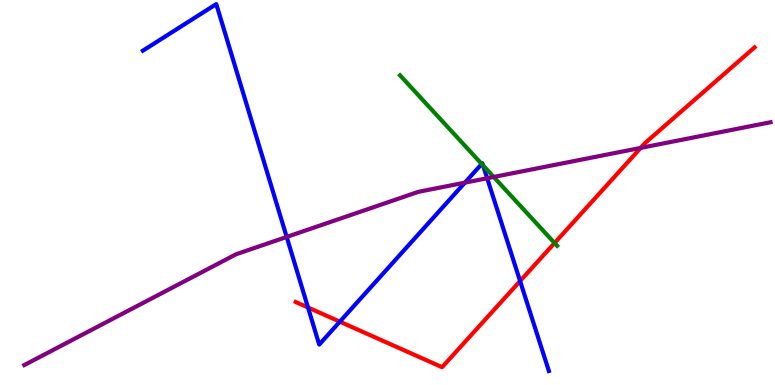[{'lines': ['blue', 'red'], 'intersections': [{'x': 3.97, 'y': 2.01}, {'x': 4.38, 'y': 1.65}, {'x': 6.71, 'y': 2.7}]}, {'lines': ['green', 'red'], 'intersections': [{'x': 7.16, 'y': 3.69}]}, {'lines': ['purple', 'red'], 'intersections': [{'x': 8.27, 'y': 6.16}]}, {'lines': ['blue', 'green'], 'intersections': [{'x': 6.22, 'y': 5.74}, {'x': 6.23, 'y': 5.7}]}, {'lines': ['blue', 'purple'], 'intersections': [{'x': 3.7, 'y': 3.85}, {'x': 6.0, 'y': 5.26}, {'x': 6.29, 'y': 5.37}]}, {'lines': ['green', 'purple'], 'intersections': [{'x': 6.37, 'y': 5.4}]}]